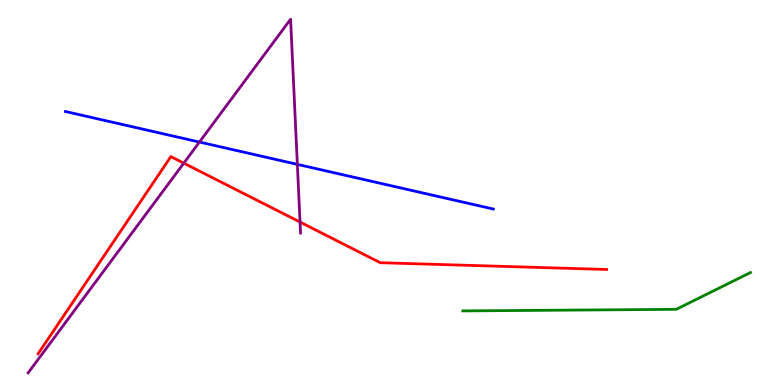[{'lines': ['blue', 'red'], 'intersections': []}, {'lines': ['green', 'red'], 'intersections': []}, {'lines': ['purple', 'red'], 'intersections': [{'x': 2.37, 'y': 5.76}, {'x': 3.87, 'y': 4.23}]}, {'lines': ['blue', 'green'], 'intersections': []}, {'lines': ['blue', 'purple'], 'intersections': [{'x': 2.57, 'y': 6.31}, {'x': 3.84, 'y': 5.73}]}, {'lines': ['green', 'purple'], 'intersections': []}]